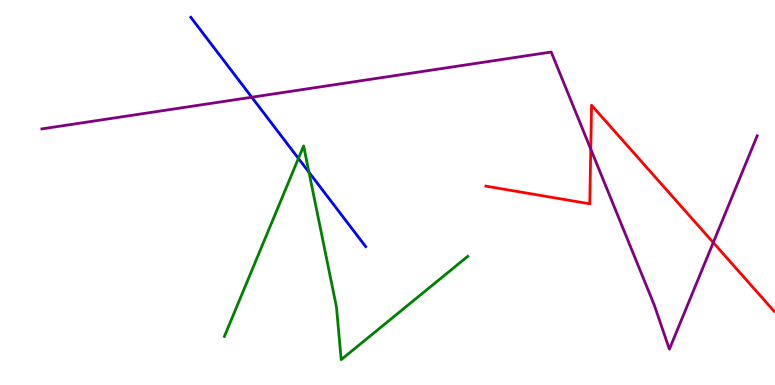[{'lines': ['blue', 'red'], 'intersections': []}, {'lines': ['green', 'red'], 'intersections': []}, {'lines': ['purple', 'red'], 'intersections': [{'x': 7.62, 'y': 6.13}, {'x': 9.2, 'y': 3.7}]}, {'lines': ['blue', 'green'], 'intersections': [{'x': 3.85, 'y': 5.89}, {'x': 3.99, 'y': 5.53}]}, {'lines': ['blue', 'purple'], 'intersections': [{'x': 3.25, 'y': 7.47}]}, {'lines': ['green', 'purple'], 'intersections': []}]